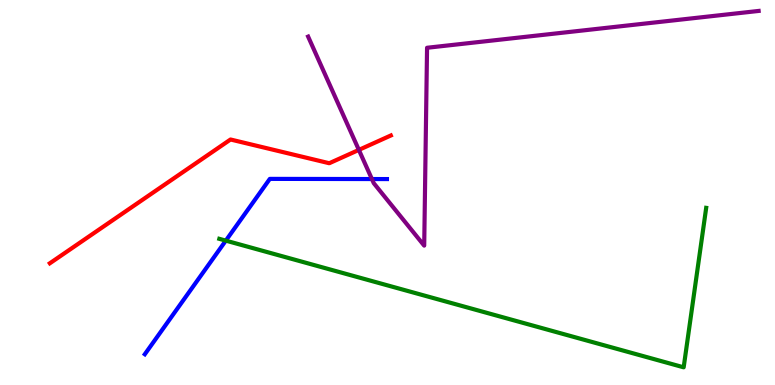[{'lines': ['blue', 'red'], 'intersections': []}, {'lines': ['green', 'red'], 'intersections': []}, {'lines': ['purple', 'red'], 'intersections': [{'x': 4.63, 'y': 6.11}]}, {'lines': ['blue', 'green'], 'intersections': [{'x': 2.91, 'y': 3.75}]}, {'lines': ['blue', 'purple'], 'intersections': [{'x': 4.8, 'y': 5.35}]}, {'lines': ['green', 'purple'], 'intersections': []}]